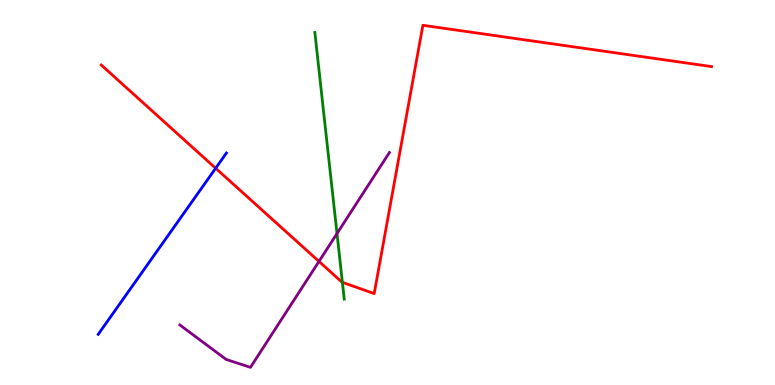[{'lines': ['blue', 'red'], 'intersections': [{'x': 2.78, 'y': 5.63}]}, {'lines': ['green', 'red'], 'intersections': [{'x': 4.42, 'y': 2.67}]}, {'lines': ['purple', 'red'], 'intersections': [{'x': 4.12, 'y': 3.21}]}, {'lines': ['blue', 'green'], 'intersections': []}, {'lines': ['blue', 'purple'], 'intersections': []}, {'lines': ['green', 'purple'], 'intersections': [{'x': 4.35, 'y': 3.93}]}]